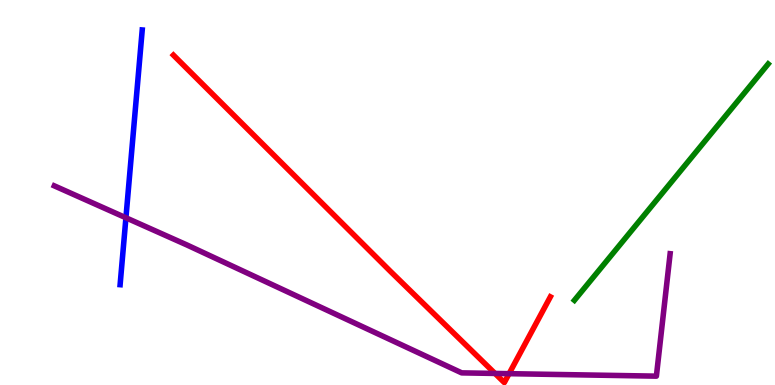[{'lines': ['blue', 'red'], 'intersections': []}, {'lines': ['green', 'red'], 'intersections': []}, {'lines': ['purple', 'red'], 'intersections': [{'x': 6.39, 'y': 0.3}, {'x': 6.57, 'y': 0.294}]}, {'lines': ['blue', 'green'], 'intersections': []}, {'lines': ['blue', 'purple'], 'intersections': [{'x': 1.62, 'y': 4.34}]}, {'lines': ['green', 'purple'], 'intersections': []}]